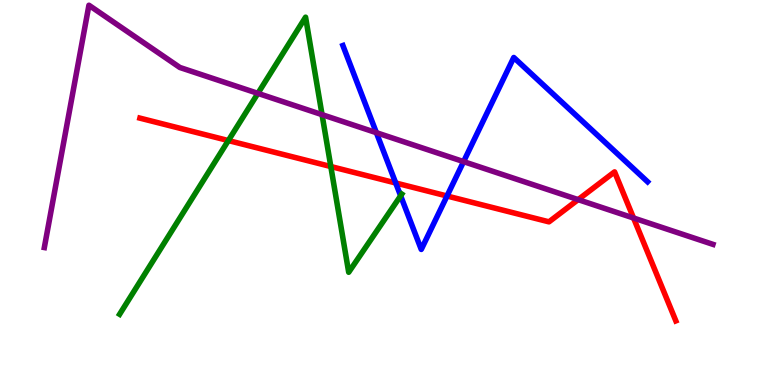[{'lines': ['blue', 'red'], 'intersections': [{'x': 5.11, 'y': 5.25}, {'x': 5.77, 'y': 4.91}]}, {'lines': ['green', 'red'], 'intersections': [{'x': 2.95, 'y': 6.35}, {'x': 4.27, 'y': 5.67}]}, {'lines': ['purple', 'red'], 'intersections': [{'x': 7.46, 'y': 4.81}, {'x': 8.17, 'y': 4.34}]}, {'lines': ['blue', 'green'], 'intersections': [{'x': 5.17, 'y': 4.91}]}, {'lines': ['blue', 'purple'], 'intersections': [{'x': 4.86, 'y': 6.55}, {'x': 5.98, 'y': 5.8}]}, {'lines': ['green', 'purple'], 'intersections': [{'x': 3.33, 'y': 7.57}, {'x': 4.16, 'y': 7.02}]}]